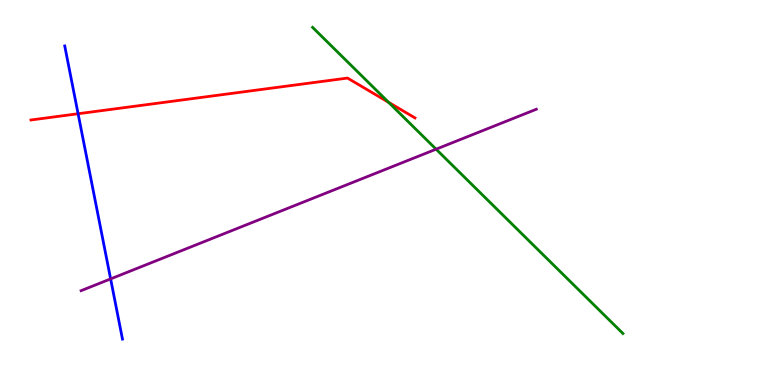[{'lines': ['blue', 'red'], 'intersections': [{'x': 1.01, 'y': 7.05}]}, {'lines': ['green', 'red'], 'intersections': [{'x': 5.01, 'y': 7.34}]}, {'lines': ['purple', 'red'], 'intersections': []}, {'lines': ['blue', 'green'], 'intersections': []}, {'lines': ['blue', 'purple'], 'intersections': [{'x': 1.43, 'y': 2.76}]}, {'lines': ['green', 'purple'], 'intersections': [{'x': 5.63, 'y': 6.12}]}]